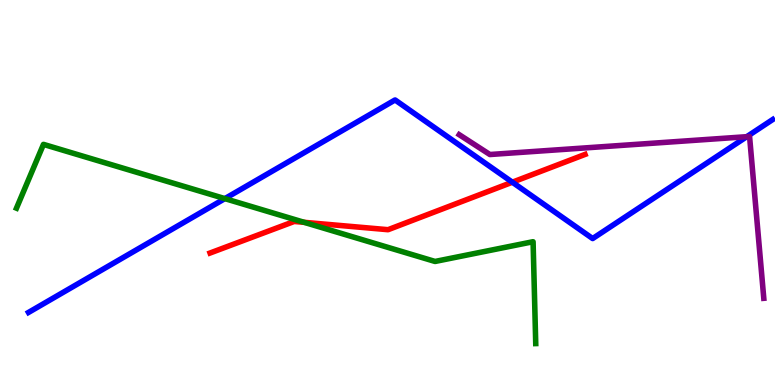[{'lines': ['blue', 'red'], 'intersections': [{'x': 6.61, 'y': 5.27}]}, {'lines': ['green', 'red'], 'intersections': [{'x': 3.92, 'y': 4.23}]}, {'lines': ['purple', 'red'], 'intersections': []}, {'lines': ['blue', 'green'], 'intersections': [{'x': 2.9, 'y': 4.84}]}, {'lines': ['blue', 'purple'], 'intersections': [{'x': 9.64, 'y': 6.45}]}, {'lines': ['green', 'purple'], 'intersections': []}]